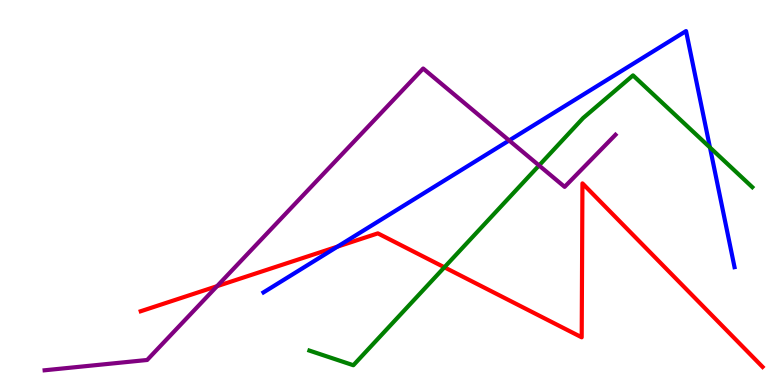[{'lines': ['blue', 'red'], 'intersections': [{'x': 4.35, 'y': 3.59}]}, {'lines': ['green', 'red'], 'intersections': [{'x': 5.73, 'y': 3.06}]}, {'lines': ['purple', 'red'], 'intersections': [{'x': 2.8, 'y': 2.57}]}, {'lines': ['blue', 'green'], 'intersections': [{'x': 9.16, 'y': 6.17}]}, {'lines': ['blue', 'purple'], 'intersections': [{'x': 6.57, 'y': 6.35}]}, {'lines': ['green', 'purple'], 'intersections': [{'x': 6.96, 'y': 5.7}]}]